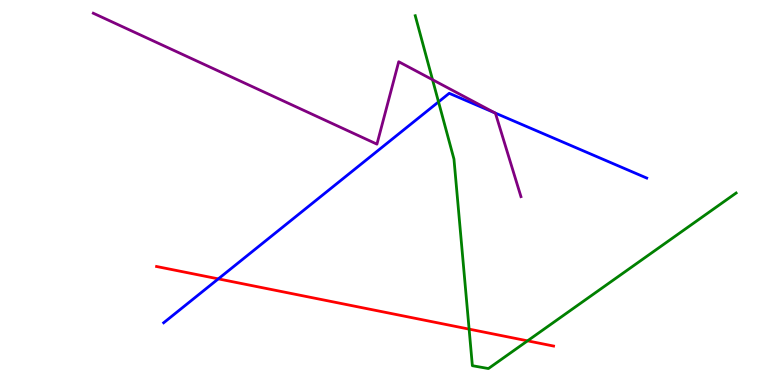[{'lines': ['blue', 'red'], 'intersections': [{'x': 2.82, 'y': 2.76}]}, {'lines': ['green', 'red'], 'intersections': [{'x': 6.05, 'y': 1.45}, {'x': 6.81, 'y': 1.15}]}, {'lines': ['purple', 'red'], 'intersections': []}, {'lines': ['blue', 'green'], 'intersections': [{'x': 5.66, 'y': 7.35}]}, {'lines': ['blue', 'purple'], 'intersections': [{'x': 6.39, 'y': 7.07}]}, {'lines': ['green', 'purple'], 'intersections': [{'x': 5.58, 'y': 7.93}]}]